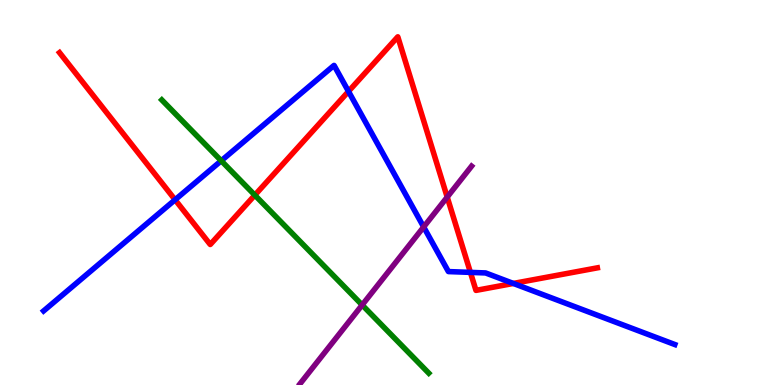[{'lines': ['blue', 'red'], 'intersections': [{'x': 2.26, 'y': 4.81}, {'x': 4.5, 'y': 7.63}, {'x': 6.07, 'y': 2.93}, {'x': 6.62, 'y': 2.64}]}, {'lines': ['green', 'red'], 'intersections': [{'x': 3.29, 'y': 4.93}]}, {'lines': ['purple', 'red'], 'intersections': [{'x': 5.77, 'y': 4.88}]}, {'lines': ['blue', 'green'], 'intersections': [{'x': 2.85, 'y': 5.82}]}, {'lines': ['blue', 'purple'], 'intersections': [{'x': 5.47, 'y': 4.11}]}, {'lines': ['green', 'purple'], 'intersections': [{'x': 4.67, 'y': 2.08}]}]